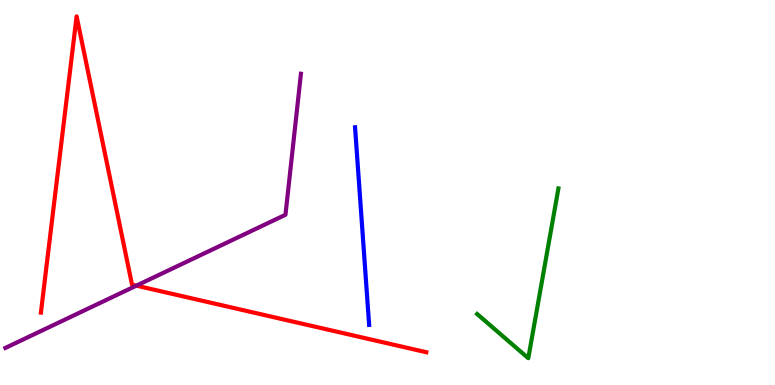[{'lines': ['blue', 'red'], 'intersections': []}, {'lines': ['green', 'red'], 'intersections': []}, {'lines': ['purple', 'red'], 'intersections': [{'x': 1.76, 'y': 2.58}]}, {'lines': ['blue', 'green'], 'intersections': []}, {'lines': ['blue', 'purple'], 'intersections': []}, {'lines': ['green', 'purple'], 'intersections': []}]